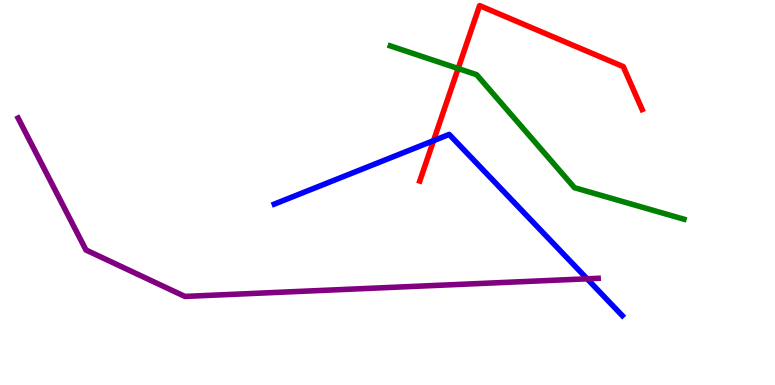[{'lines': ['blue', 'red'], 'intersections': [{'x': 5.59, 'y': 6.35}]}, {'lines': ['green', 'red'], 'intersections': [{'x': 5.91, 'y': 8.22}]}, {'lines': ['purple', 'red'], 'intersections': []}, {'lines': ['blue', 'green'], 'intersections': []}, {'lines': ['blue', 'purple'], 'intersections': [{'x': 7.58, 'y': 2.76}]}, {'lines': ['green', 'purple'], 'intersections': []}]